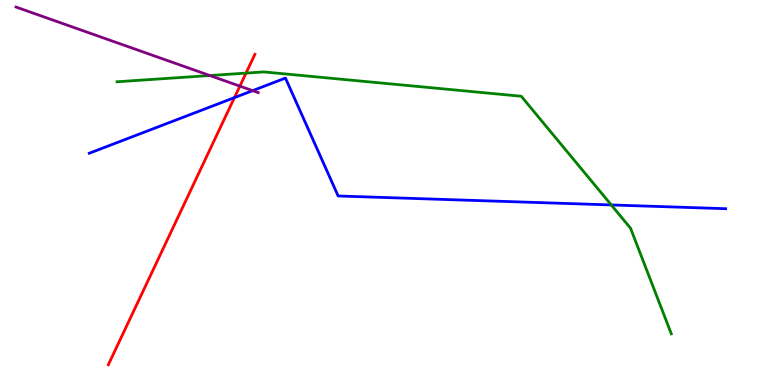[{'lines': ['blue', 'red'], 'intersections': [{'x': 3.03, 'y': 7.46}]}, {'lines': ['green', 'red'], 'intersections': [{'x': 3.17, 'y': 8.1}]}, {'lines': ['purple', 'red'], 'intersections': [{'x': 3.1, 'y': 7.76}]}, {'lines': ['blue', 'green'], 'intersections': [{'x': 7.89, 'y': 4.68}]}, {'lines': ['blue', 'purple'], 'intersections': [{'x': 3.26, 'y': 7.65}]}, {'lines': ['green', 'purple'], 'intersections': [{'x': 2.71, 'y': 8.04}]}]